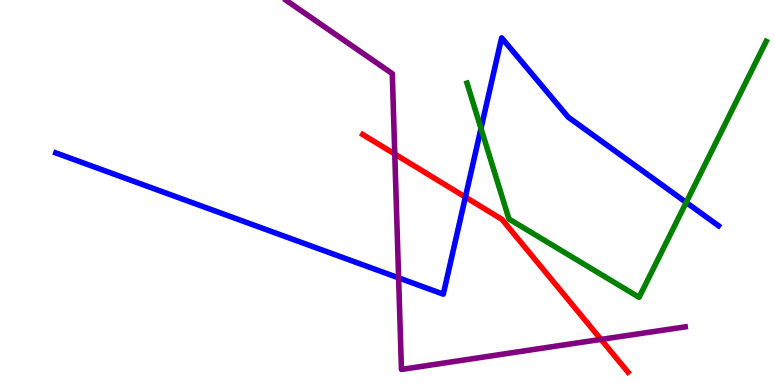[{'lines': ['blue', 'red'], 'intersections': [{'x': 6.0, 'y': 4.88}]}, {'lines': ['green', 'red'], 'intersections': []}, {'lines': ['purple', 'red'], 'intersections': [{'x': 5.09, 'y': 6.0}, {'x': 7.75, 'y': 1.18}]}, {'lines': ['blue', 'green'], 'intersections': [{'x': 6.21, 'y': 6.66}, {'x': 8.85, 'y': 4.74}]}, {'lines': ['blue', 'purple'], 'intersections': [{'x': 5.14, 'y': 2.78}]}, {'lines': ['green', 'purple'], 'intersections': []}]